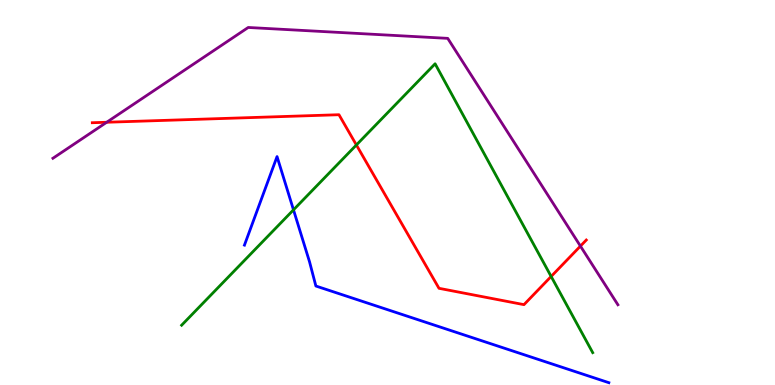[{'lines': ['blue', 'red'], 'intersections': []}, {'lines': ['green', 'red'], 'intersections': [{'x': 4.6, 'y': 6.23}, {'x': 7.11, 'y': 2.82}]}, {'lines': ['purple', 'red'], 'intersections': [{'x': 1.38, 'y': 6.82}, {'x': 7.49, 'y': 3.61}]}, {'lines': ['blue', 'green'], 'intersections': [{'x': 3.79, 'y': 4.55}]}, {'lines': ['blue', 'purple'], 'intersections': []}, {'lines': ['green', 'purple'], 'intersections': []}]